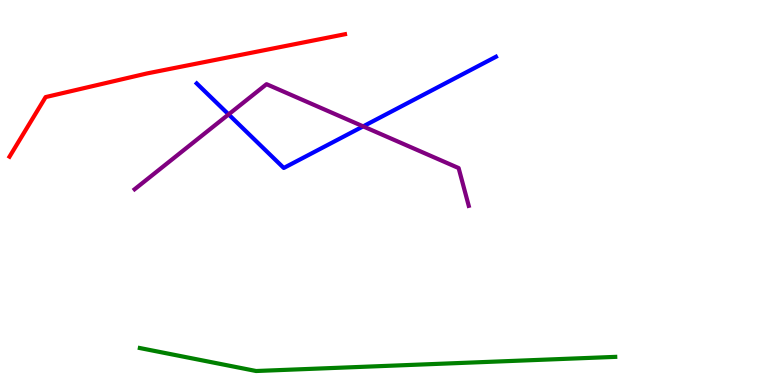[{'lines': ['blue', 'red'], 'intersections': []}, {'lines': ['green', 'red'], 'intersections': []}, {'lines': ['purple', 'red'], 'intersections': []}, {'lines': ['blue', 'green'], 'intersections': []}, {'lines': ['blue', 'purple'], 'intersections': [{'x': 2.95, 'y': 7.03}, {'x': 4.69, 'y': 6.72}]}, {'lines': ['green', 'purple'], 'intersections': []}]